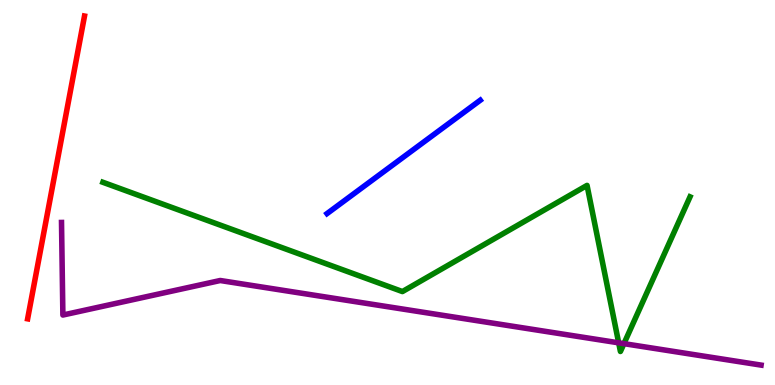[{'lines': ['blue', 'red'], 'intersections': []}, {'lines': ['green', 'red'], 'intersections': []}, {'lines': ['purple', 'red'], 'intersections': []}, {'lines': ['blue', 'green'], 'intersections': []}, {'lines': ['blue', 'purple'], 'intersections': []}, {'lines': ['green', 'purple'], 'intersections': [{'x': 7.98, 'y': 1.1}, {'x': 8.05, 'y': 1.07}]}]